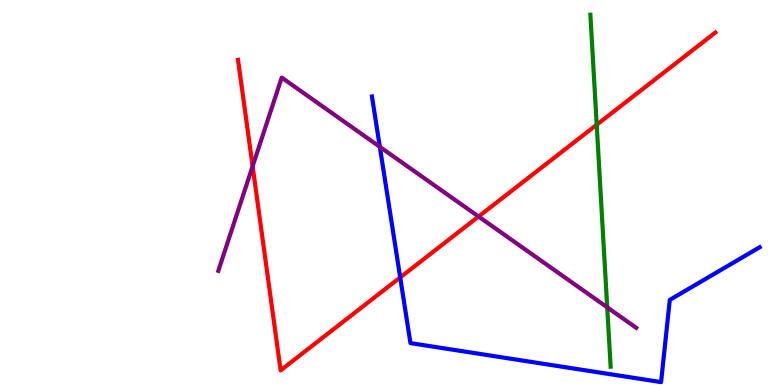[{'lines': ['blue', 'red'], 'intersections': [{'x': 5.16, 'y': 2.79}]}, {'lines': ['green', 'red'], 'intersections': [{'x': 7.7, 'y': 6.76}]}, {'lines': ['purple', 'red'], 'intersections': [{'x': 3.26, 'y': 5.68}, {'x': 6.18, 'y': 4.38}]}, {'lines': ['blue', 'green'], 'intersections': []}, {'lines': ['blue', 'purple'], 'intersections': [{'x': 4.9, 'y': 6.19}]}, {'lines': ['green', 'purple'], 'intersections': [{'x': 7.84, 'y': 2.02}]}]